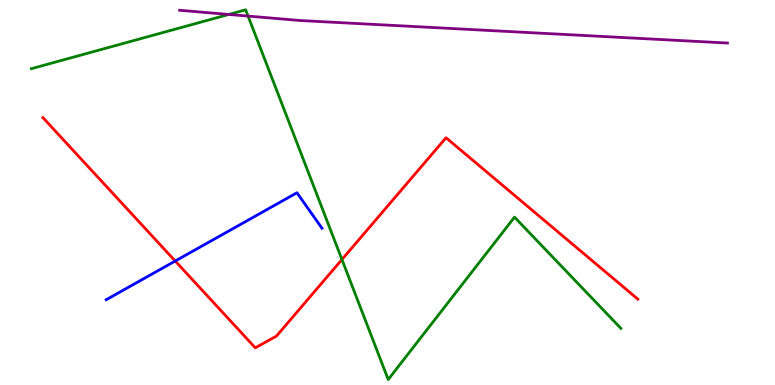[{'lines': ['blue', 'red'], 'intersections': [{'x': 2.26, 'y': 3.22}]}, {'lines': ['green', 'red'], 'intersections': [{'x': 4.41, 'y': 3.26}]}, {'lines': ['purple', 'red'], 'intersections': []}, {'lines': ['blue', 'green'], 'intersections': []}, {'lines': ['blue', 'purple'], 'intersections': []}, {'lines': ['green', 'purple'], 'intersections': [{'x': 2.95, 'y': 9.62}, {'x': 3.2, 'y': 9.58}]}]